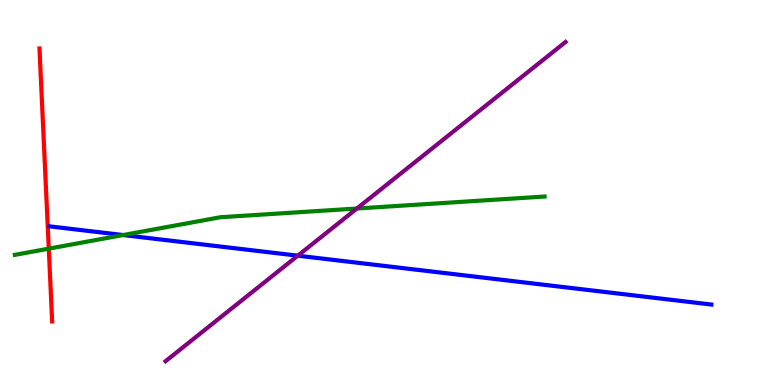[{'lines': ['blue', 'red'], 'intersections': []}, {'lines': ['green', 'red'], 'intersections': [{'x': 0.629, 'y': 3.54}]}, {'lines': ['purple', 'red'], 'intersections': []}, {'lines': ['blue', 'green'], 'intersections': [{'x': 1.59, 'y': 3.89}]}, {'lines': ['blue', 'purple'], 'intersections': [{'x': 3.84, 'y': 3.36}]}, {'lines': ['green', 'purple'], 'intersections': [{'x': 4.6, 'y': 4.58}]}]